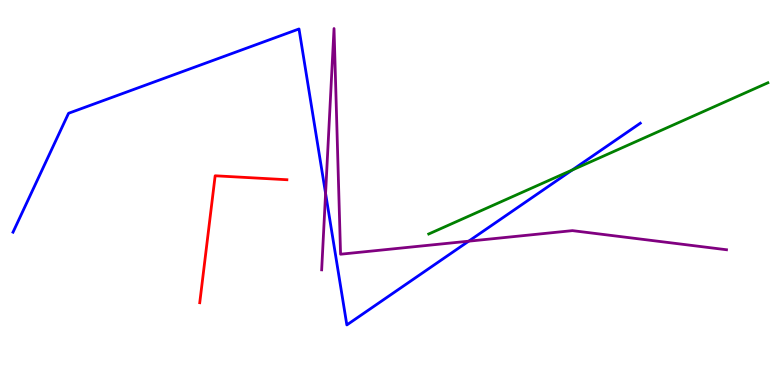[{'lines': ['blue', 'red'], 'intersections': []}, {'lines': ['green', 'red'], 'intersections': []}, {'lines': ['purple', 'red'], 'intersections': []}, {'lines': ['blue', 'green'], 'intersections': [{'x': 7.38, 'y': 5.58}]}, {'lines': ['blue', 'purple'], 'intersections': [{'x': 4.2, 'y': 4.98}, {'x': 6.05, 'y': 3.74}]}, {'lines': ['green', 'purple'], 'intersections': []}]